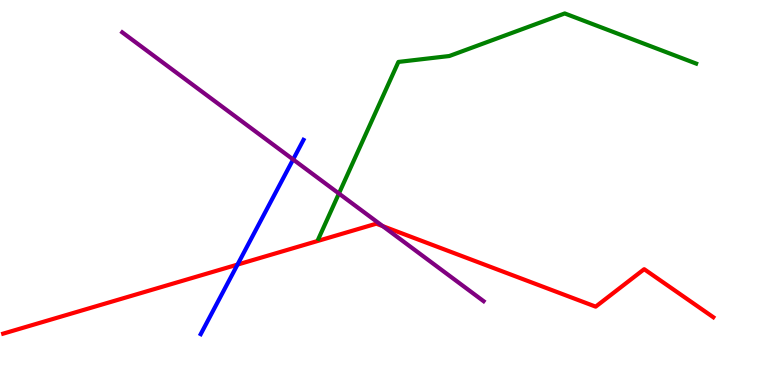[{'lines': ['blue', 'red'], 'intersections': [{'x': 3.06, 'y': 3.13}]}, {'lines': ['green', 'red'], 'intersections': []}, {'lines': ['purple', 'red'], 'intersections': [{'x': 4.94, 'y': 4.13}]}, {'lines': ['blue', 'green'], 'intersections': []}, {'lines': ['blue', 'purple'], 'intersections': [{'x': 3.78, 'y': 5.86}]}, {'lines': ['green', 'purple'], 'intersections': [{'x': 4.37, 'y': 4.97}]}]